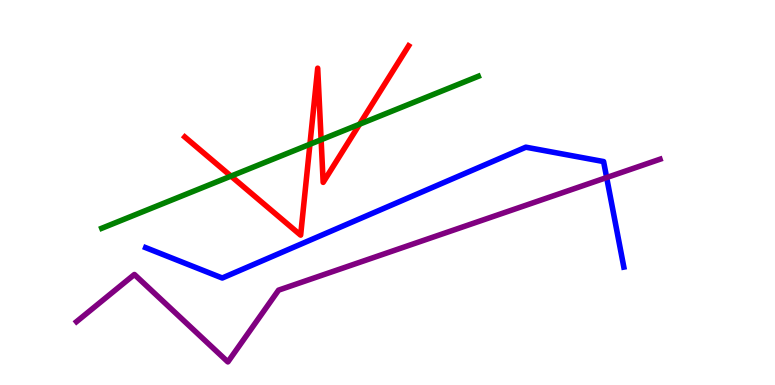[{'lines': ['blue', 'red'], 'intersections': []}, {'lines': ['green', 'red'], 'intersections': [{'x': 2.98, 'y': 5.43}, {'x': 4.0, 'y': 6.25}, {'x': 4.14, 'y': 6.37}, {'x': 4.64, 'y': 6.77}]}, {'lines': ['purple', 'red'], 'intersections': []}, {'lines': ['blue', 'green'], 'intersections': []}, {'lines': ['blue', 'purple'], 'intersections': [{'x': 7.83, 'y': 5.39}]}, {'lines': ['green', 'purple'], 'intersections': []}]